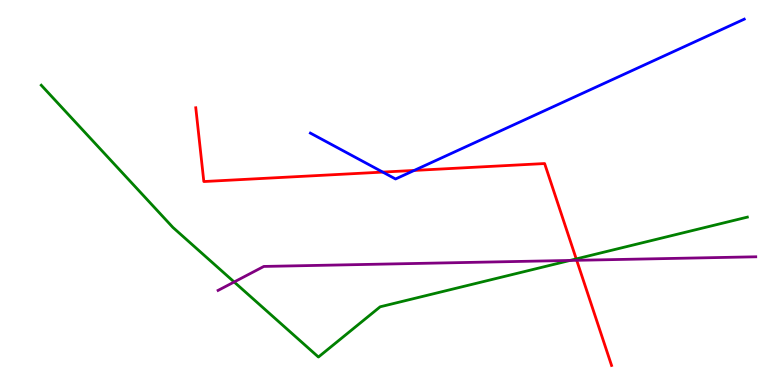[{'lines': ['blue', 'red'], 'intersections': [{'x': 4.94, 'y': 5.53}, {'x': 5.34, 'y': 5.57}]}, {'lines': ['green', 'red'], 'intersections': [{'x': 7.44, 'y': 3.27}]}, {'lines': ['purple', 'red'], 'intersections': [{'x': 7.44, 'y': 3.24}]}, {'lines': ['blue', 'green'], 'intersections': []}, {'lines': ['blue', 'purple'], 'intersections': []}, {'lines': ['green', 'purple'], 'intersections': [{'x': 3.02, 'y': 2.68}, {'x': 7.35, 'y': 3.24}]}]